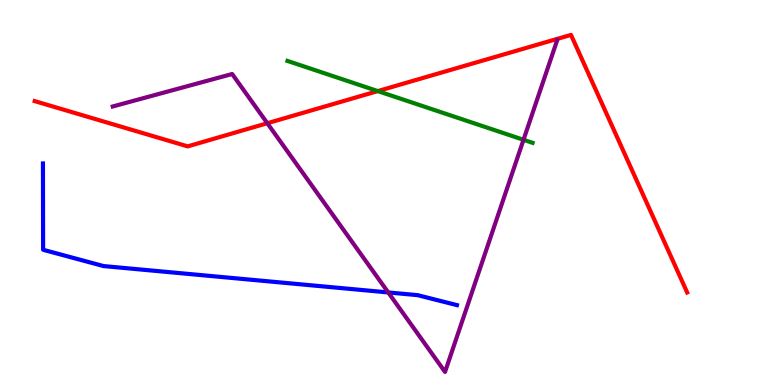[{'lines': ['blue', 'red'], 'intersections': []}, {'lines': ['green', 'red'], 'intersections': [{'x': 4.87, 'y': 7.63}]}, {'lines': ['purple', 'red'], 'intersections': [{'x': 3.45, 'y': 6.8}]}, {'lines': ['blue', 'green'], 'intersections': []}, {'lines': ['blue', 'purple'], 'intersections': [{'x': 5.01, 'y': 2.4}]}, {'lines': ['green', 'purple'], 'intersections': [{'x': 6.76, 'y': 6.37}]}]